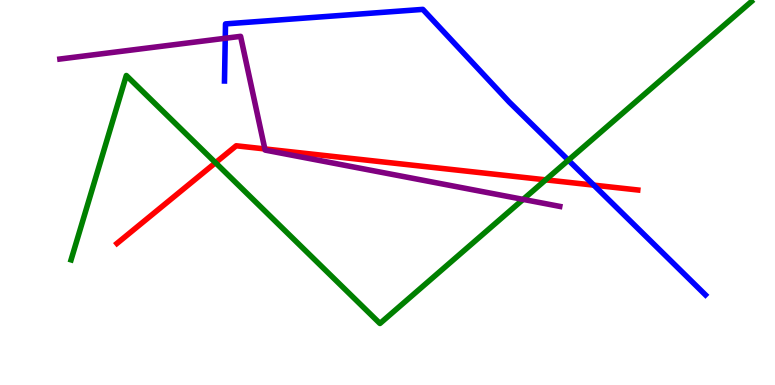[{'lines': ['blue', 'red'], 'intersections': [{'x': 7.66, 'y': 5.19}]}, {'lines': ['green', 'red'], 'intersections': [{'x': 2.78, 'y': 5.77}, {'x': 7.04, 'y': 5.33}]}, {'lines': ['purple', 'red'], 'intersections': [{'x': 3.42, 'y': 6.13}]}, {'lines': ['blue', 'green'], 'intersections': [{'x': 7.33, 'y': 5.84}]}, {'lines': ['blue', 'purple'], 'intersections': [{'x': 2.91, 'y': 9.01}]}, {'lines': ['green', 'purple'], 'intersections': [{'x': 6.75, 'y': 4.82}]}]